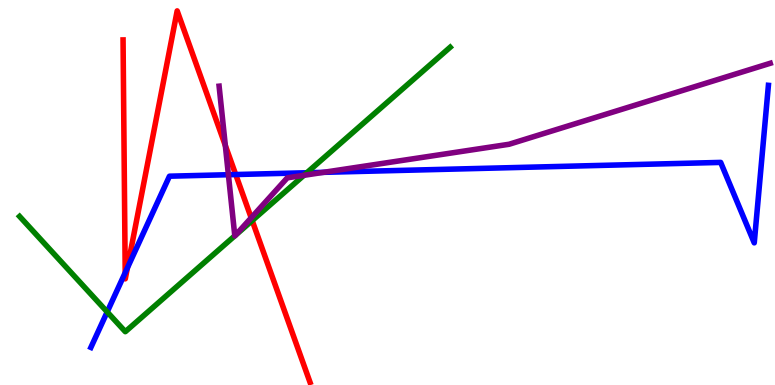[{'lines': ['blue', 'red'], 'intersections': [{'x': 1.62, 'y': 2.92}, {'x': 1.64, 'y': 3.04}, {'x': 3.04, 'y': 5.47}]}, {'lines': ['green', 'red'], 'intersections': [{'x': 3.25, 'y': 4.27}]}, {'lines': ['purple', 'red'], 'intersections': [{'x': 2.91, 'y': 6.22}, {'x': 3.24, 'y': 4.34}]}, {'lines': ['blue', 'green'], 'intersections': [{'x': 1.38, 'y': 1.9}, {'x': 3.96, 'y': 5.51}]}, {'lines': ['blue', 'purple'], 'intersections': [{'x': 2.95, 'y': 5.46}, {'x': 4.17, 'y': 5.52}]}, {'lines': ['green', 'purple'], 'intersections': [{'x': 3.03, 'y': 3.87}, {'x': 3.04, 'y': 3.89}, {'x': 3.92, 'y': 5.45}]}]